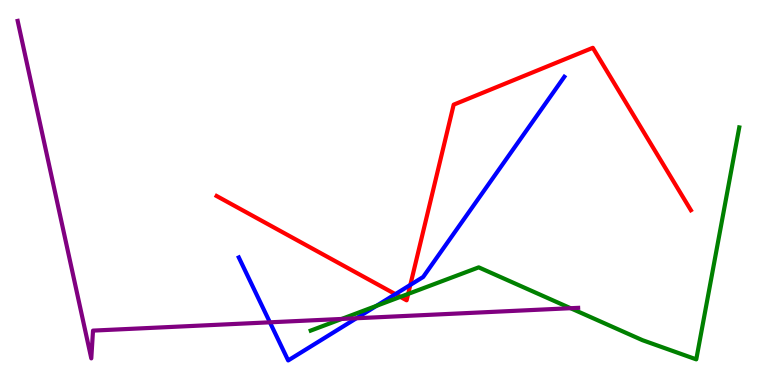[{'lines': ['blue', 'red'], 'intersections': [{'x': 5.1, 'y': 2.36}, {'x': 5.29, 'y': 2.6}]}, {'lines': ['green', 'red'], 'intersections': [{'x': 5.17, 'y': 2.29}, {'x': 5.27, 'y': 2.37}]}, {'lines': ['purple', 'red'], 'intersections': []}, {'lines': ['blue', 'green'], 'intersections': [{'x': 4.86, 'y': 2.06}]}, {'lines': ['blue', 'purple'], 'intersections': [{'x': 3.48, 'y': 1.63}, {'x': 4.6, 'y': 1.73}]}, {'lines': ['green', 'purple'], 'intersections': [{'x': 4.41, 'y': 1.72}, {'x': 7.36, 'y': 1.99}]}]